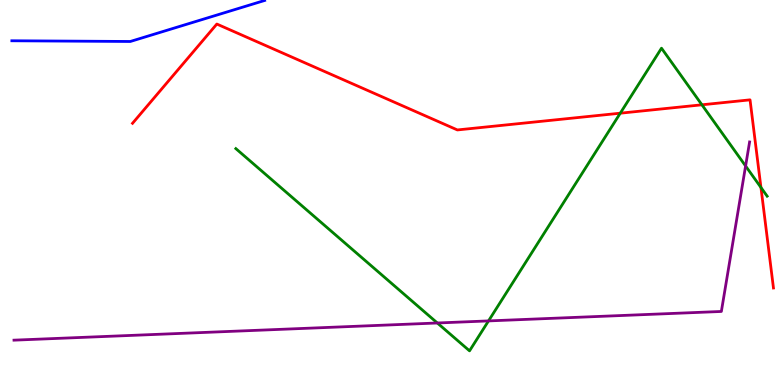[{'lines': ['blue', 'red'], 'intersections': []}, {'lines': ['green', 'red'], 'intersections': [{'x': 8.0, 'y': 7.06}, {'x': 9.06, 'y': 7.28}, {'x': 9.82, 'y': 5.13}]}, {'lines': ['purple', 'red'], 'intersections': []}, {'lines': ['blue', 'green'], 'intersections': []}, {'lines': ['blue', 'purple'], 'intersections': []}, {'lines': ['green', 'purple'], 'intersections': [{'x': 5.64, 'y': 1.61}, {'x': 6.3, 'y': 1.66}, {'x': 9.62, 'y': 5.69}]}]